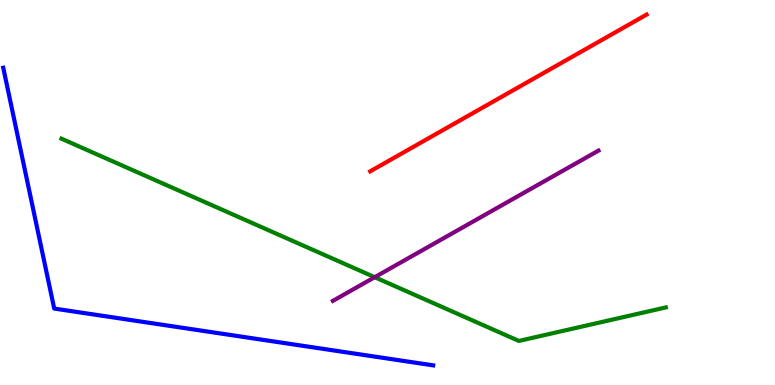[{'lines': ['blue', 'red'], 'intersections': []}, {'lines': ['green', 'red'], 'intersections': []}, {'lines': ['purple', 'red'], 'intersections': []}, {'lines': ['blue', 'green'], 'intersections': []}, {'lines': ['blue', 'purple'], 'intersections': []}, {'lines': ['green', 'purple'], 'intersections': [{'x': 4.84, 'y': 2.8}]}]